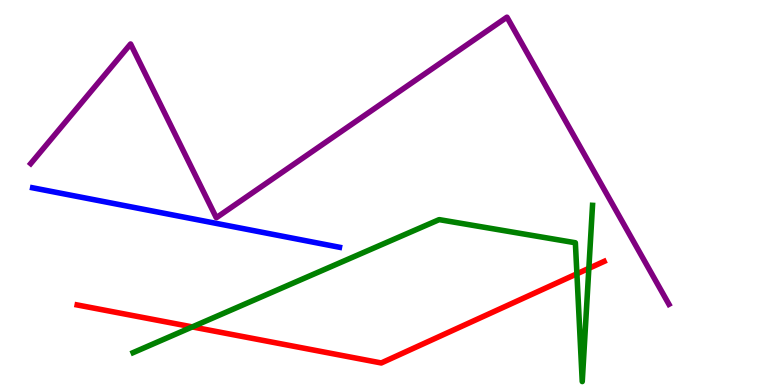[{'lines': ['blue', 'red'], 'intersections': []}, {'lines': ['green', 'red'], 'intersections': [{'x': 2.48, 'y': 1.51}, {'x': 7.44, 'y': 2.89}, {'x': 7.6, 'y': 3.03}]}, {'lines': ['purple', 'red'], 'intersections': []}, {'lines': ['blue', 'green'], 'intersections': []}, {'lines': ['blue', 'purple'], 'intersections': []}, {'lines': ['green', 'purple'], 'intersections': []}]